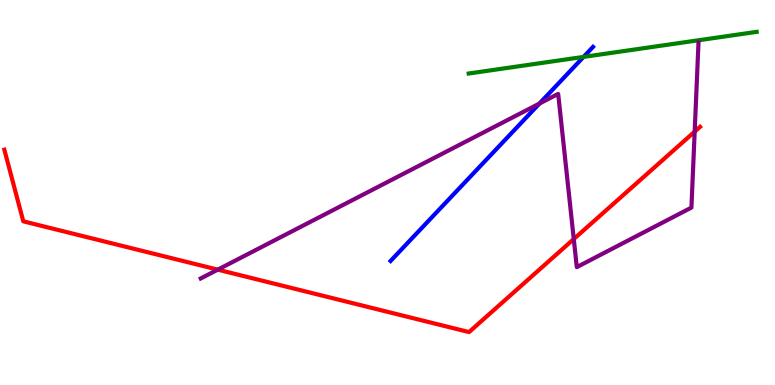[{'lines': ['blue', 'red'], 'intersections': []}, {'lines': ['green', 'red'], 'intersections': []}, {'lines': ['purple', 'red'], 'intersections': [{'x': 2.81, 'y': 3.0}, {'x': 7.4, 'y': 3.79}, {'x': 8.96, 'y': 6.58}]}, {'lines': ['blue', 'green'], 'intersections': [{'x': 7.53, 'y': 8.52}]}, {'lines': ['blue', 'purple'], 'intersections': [{'x': 6.96, 'y': 7.31}]}, {'lines': ['green', 'purple'], 'intersections': []}]